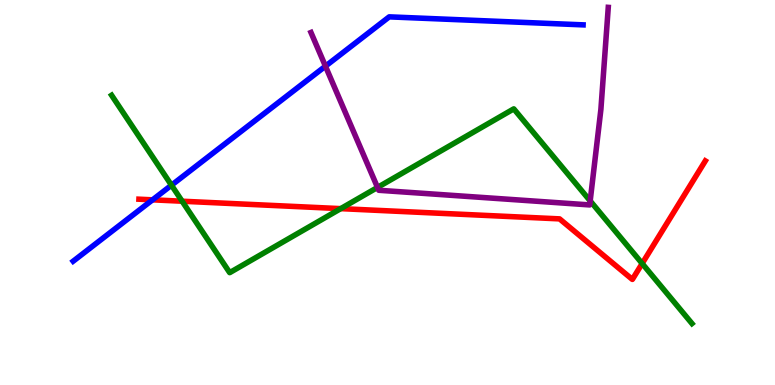[{'lines': ['blue', 'red'], 'intersections': [{'x': 1.97, 'y': 4.81}]}, {'lines': ['green', 'red'], 'intersections': [{'x': 2.35, 'y': 4.77}, {'x': 4.4, 'y': 4.58}, {'x': 8.29, 'y': 3.16}]}, {'lines': ['purple', 'red'], 'intersections': []}, {'lines': ['blue', 'green'], 'intersections': [{'x': 2.21, 'y': 5.19}]}, {'lines': ['blue', 'purple'], 'intersections': [{'x': 4.2, 'y': 8.28}]}, {'lines': ['green', 'purple'], 'intersections': [{'x': 4.87, 'y': 5.13}, {'x': 7.62, 'y': 4.78}]}]